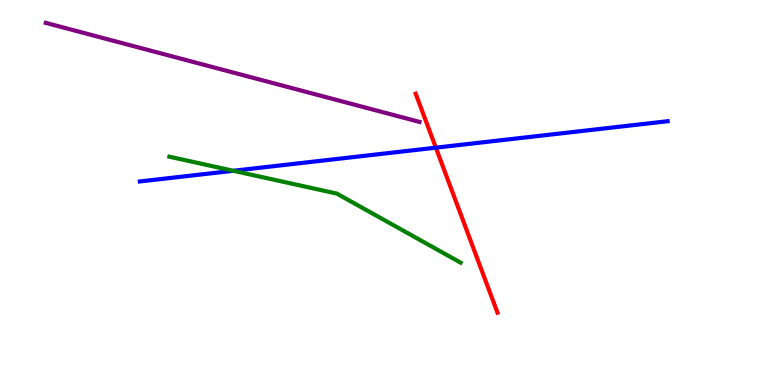[{'lines': ['blue', 'red'], 'intersections': [{'x': 5.62, 'y': 6.16}]}, {'lines': ['green', 'red'], 'intersections': []}, {'lines': ['purple', 'red'], 'intersections': []}, {'lines': ['blue', 'green'], 'intersections': [{'x': 3.01, 'y': 5.56}]}, {'lines': ['blue', 'purple'], 'intersections': []}, {'lines': ['green', 'purple'], 'intersections': []}]